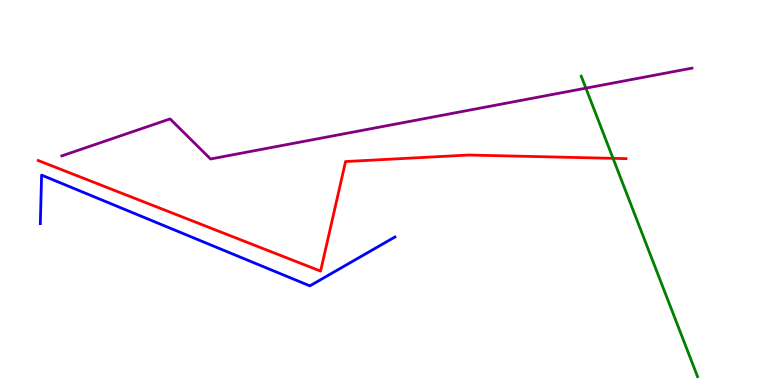[{'lines': ['blue', 'red'], 'intersections': []}, {'lines': ['green', 'red'], 'intersections': [{'x': 7.91, 'y': 5.89}]}, {'lines': ['purple', 'red'], 'intersections': []}, {'lines': ['blue', 'green'], 'intersections': []}, {'lines': ['blue', 'purple'], 'intersections': []}, {'lines': ['green', 'purple'], 'intersections': [{'x': 7.56, 'y': 7.71}]}]